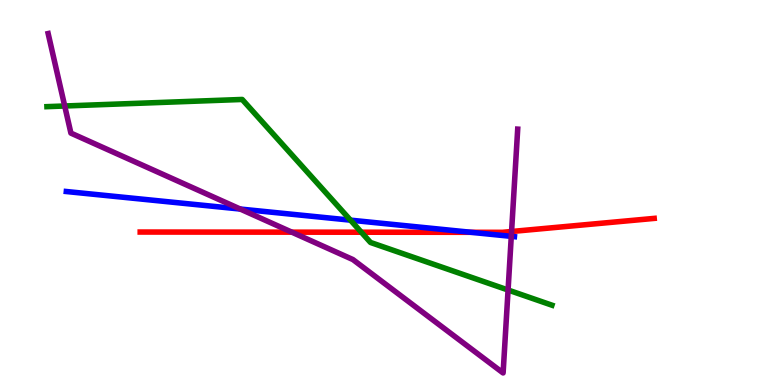[{'lines': ['blue', 'red'], 'intersections': [{'x': 6.08, 'y': 3.97}]}, {'lines': ['green', 'red'], 'intersections': [{'x': 4.66, 'y': 3.97}]}, {'lines': ['purple', 'red'], 'intersections': [{'x': 3.77, 'y': 3.97}, {'x': 6.6, 'y': 3.99}]}, {'lines': ['blue', 'green'], 'intersections': [{'x': 4.52, 'y': 4.28}]}, {'lines': ['blue', 'purple'], 'intersections': [{'x': 3.1, 'y': 4.57}, {'x': 6.6, 'y': 3.86}]}, {'lines': ['green', 'purple'], 'intersections': [{'x': 0.835, 'y': 7.25}, {'x': 6.56, 'y': 2.47}]}]